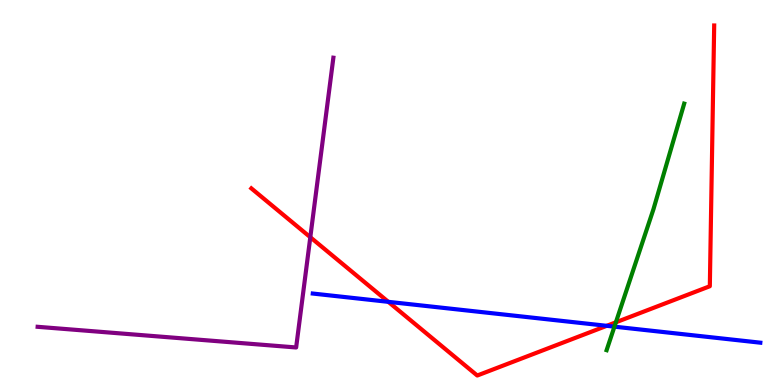[{'lines': ['blue', 'red'], 'intersections': [{'x': 5.01, 'y': 2.16}, {'x': 7.83, 'y': 1.54}]}, {'lines': ['green', 'red'], 'intersections': [{'x': 7.95, 'y': 1.63}]}, {'lines': ['purple', 'red'], 'intersections': [{'x': 4.0, 'y': 3.84}]}, {'lines': ['blue', 'green'], 'intersections': [{'x': 7.93, 'y': 1.52}]}, {'lines': ['blue', 'purple'], 'intersections': []}, {'lines': ['green', 'purple'], 'intersections': []}]